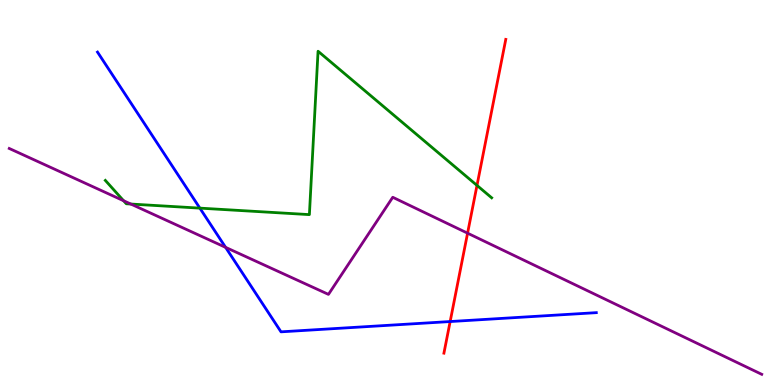[{'lines': ['blue', 'red'], 'intersections': [{'x': 5.81, 'y': 1.65}]}, {'lines': ['green', 'red'], 'intersections': [{'x': 6.15, 'y': 5.18}]}, {'lines': ['purple', 'red'], 'intersections': [{'x': 6.03, 'y': 3.94}]}, {'lines': ['blue', 'green'], 'intersections': [{'x': 2.58, 'y': 4.59}]}, {'lines': ['blue', 'purple'], 'intersections': [{'x': 2.91, 'y': 3.58}]}, {'lines': ['green', 'purple'], 'intersections': [{'x': 1.59, 'y': 4.79}, {'x': 1.69, 'y': 4.7}]}]